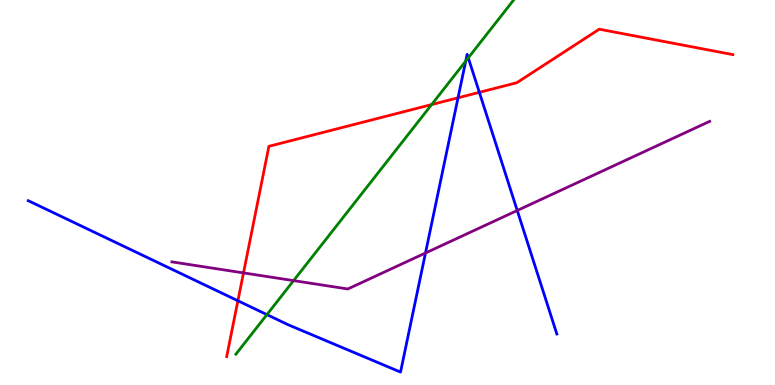[{'lines': ['blue', 'red'], 'intersections': [{'x': 3.07, 'y': 2.19}, {'x': 5.91, 'y': 7.46}, {'x': 6.19, 'y': 7.6}]}, {'lines': ['green', 'red'], 'intersections': [{'x': 5.57, 'y': 7.28}]}, {'lines': ['purple', 'red'], 'intersections': [{'x': 3.14, 'y': 2.91}]}, {'lines': ['blue', 'green'], 'intersections': [{'x': 3.44, 'y': 1.83}, {'x': 6.01, 'y': 8.41}, {'x': 6.04, 'y': 8.5}]}, {'lines': ['blue', 'purple'], 'intersections': [{'x': 5.49, 'y': 3.43}, {'x': 6.67, 'y': 4.53}]}, {'lines': ['green', 'purple'], 'intersections': [{'x': 3.79, 'y': 2.71}]}]